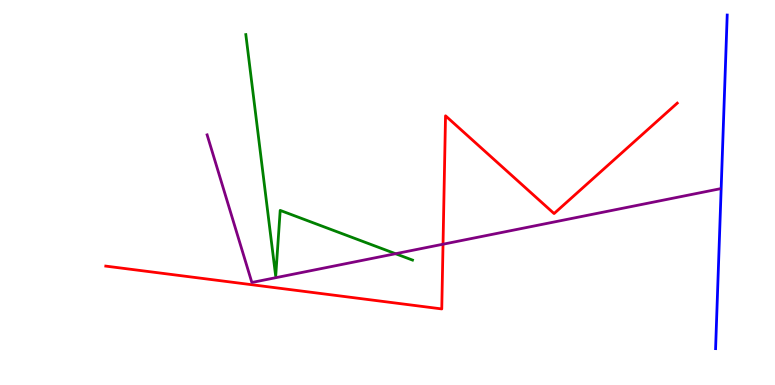[{'lines': ['blue', 'red'], 'intersections': []}, {'lines': ['green', 'red'], 'intersections': []}, {'lines': ['purple', 'red'], 'intersections': [{'x': 5.72, 'y': 3.66}]}, {'lines': ['blue', 'green'], 'intersections': []}, {'lines': ['blue', 'purple'], 'intersections': []}, {'lines': ['green', 'purple'], 'intersections': [{'x': 5.1, 'y': 3.41}]}]